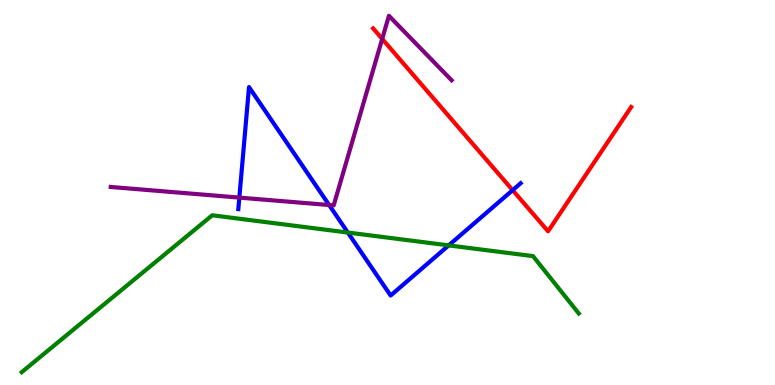[{'lines': ['blue', 'red'], 'intersections': [{'x': 6.61, 'y': 5.06}]}, {'lines': ['green', 'red'], 'intersections': []}, {'lines': ['purple', 'red'], 'intersections': [{'x': 4.93, 'y': 8.99}]}, {'lines': ['blue', 'green'], 'intersections': [{'x': 4.49, 'y': 3.96}, {'x': 5.79, 'y': 3.63}]}, {'lines': ['blue', 'purple'], 'intersections': [{'x': 3.09, 'y': 4.87}, {'x': 4.25, 'y': 4.67}]}, {'lines': ['green', 'purple'], 'intersections': []}]